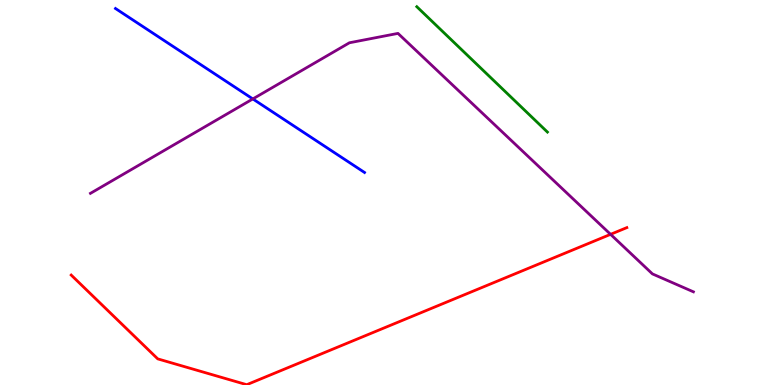[{'lines': ['blue', 'red'], 'intersections': []}, {'lines': ['green', 'red'], 'intersections': []}, {'lines': ['purple', 'red'], 'intersections': [{'x': 7.88, 'y': 3.91}]}, {'lines': ['blue', 'green'], 'intersections': []}, {'lines': ['blue', 'purple'], 'intersections': [{'x': 3.26, 'y': 7.43}]}, {'lines': ['green', 'purple'], 'intersections': []}]